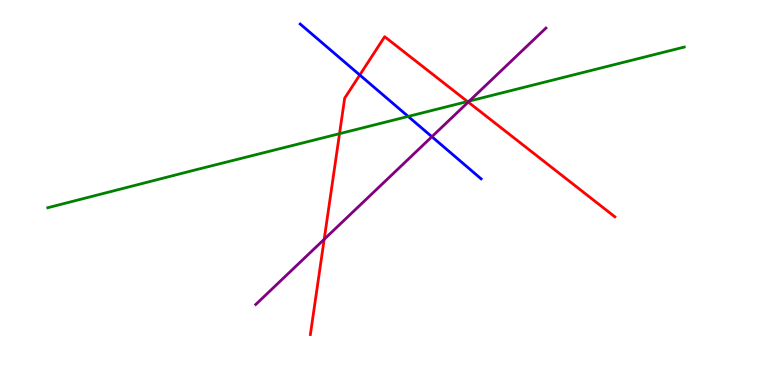[{'lines': ['blue', 'red'], 'intersections': [{'x': 4.64, 'y': 8.05}]}, {'lines': ['green', 'red'], 'intersections': [{'x': 4.38, 'y': 6.53}, {'x': 6.03, 'y': 7.36}]}, {'lines': ['purple', 'red'], 'intersections': [{'x': 4.18, 'y': 3.78}, {'x': 6.04, 'y': 7.35}]}, {'lines': ['blue', 'green'], 'intersections': [{'x': 5.27, 'y': 6.98}]}, {'lines': ['blue', 'purple'], 'intersections': [{'x': 5.57, 'y': 6.45}]}, {'lines': ['green', 'purple'], 'intersections': [{'x': 6.06, 'y': 7.37}]}]